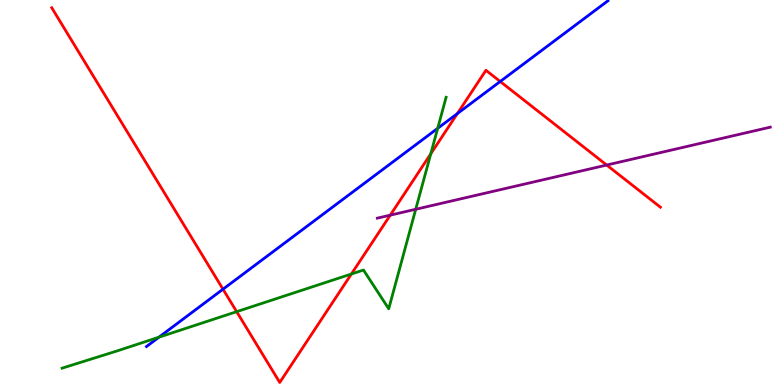[{'lines': ['blue', 'red'], 'intersections': [{'x': 2.88, 'y': 2.49}, {'x': 5.9, 'y': 7.05}, {'x': 6.45, 'y': 7.88}]}, {'lines': ['green', 'red'], 'intersections': [{'x': 3.05, 'y': 1.9}, {'x': 4.53, 'y': 2.88}, {'x': 5.56, 'y': 6.0}]}, {'lines': ['purple', 'red'], 'intersections': [{'x': 5.04, 'y': 4.41}, {'x': 7.83, 'y': 5.71}]}, {'lines': ['blue', 'green'], 'intersections': [{'x': 2.05, 'y': 1.24}, {'x': 5.65, 'y': 6.67}]}, {'lines': ['blue', 'purple'], 'intersections': []}, {'lines': ['green', 'purple'], 'intersections': [{'x': 5.36, 'y': 4.56}]}]